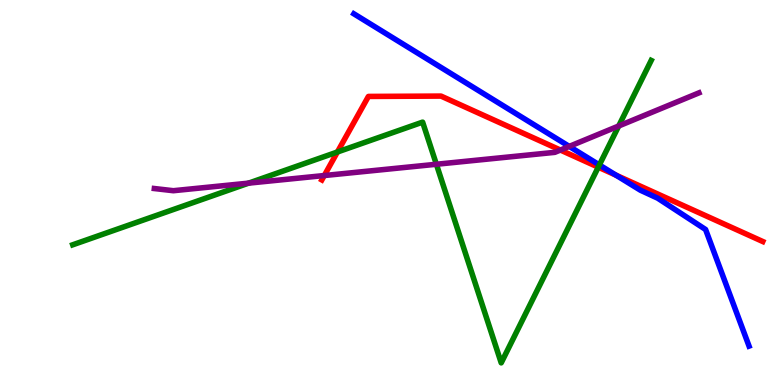[{'lines': ['blue', 'red'], 'intersections': [{'x': 7.95, 'y': 5.45}]}, {'lines': ['green', 'red'], 'intersections': [{'x': 4.35, 'y': 6.05}, {'x': 7.72, 'y': 5.66}]}, {'lines': ['purple', 'red'], 'intersections': [{'x': 4.18, 'y': 5.44}, {'x': 7.23, 'y': 6.1}]}, {'lines': ['blue', 'green'], 'intersections': [{'x': 7.73, 'y': 5.72}]}, {'lines': ['blue', 'purple'], 'intersections': [{'x': 7.34, 'y': 6.2}]}, {'lines': ['green', 'purple'], 'intersections': [{'x': 3.21, 'y': 5.24}, {'x': 5.63, 'y': 5.73}, {'x': 7.98, 'y': 6.73}]}]